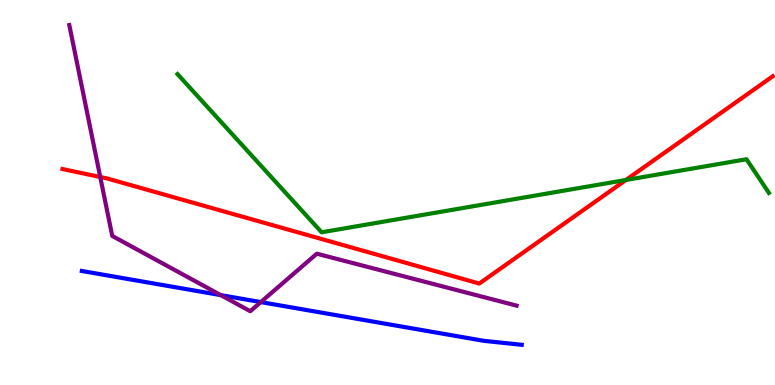[{'lines': ['blue', 'red'], 'intersections': []}, {'lines': ['green', 'red'], 'intersections': [{'x': 8.08, 'y': 5.33}]}, {'lines': ['purple', 'red'], 'intersections': [{'x': 1.29, 'y': 5.4}]}, {'lines': ['blue', 'green'], 'intersections': []}, {'lines': ['blue', 'purple'], 'intersections': [{'x': 2.85, 'y': 2.33}, {'x': 3.37, 'y': 2.15}]}, {'lines': ['green', 'purple'], 'intersections': []}]